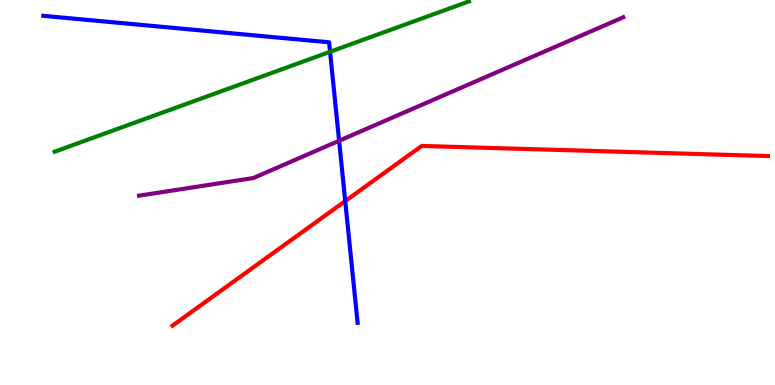[{'lines': ['blue', 'red'], 'intersections': [{'x': 4.45, 'y': 4.78}]}, {'lines': ['green', 'red'], 'intersections': []}, {'lines': ['purple', 'red'], 'intersections': []}, {'lines': ['blue', 'green'], 'intersections': [{'x': 4.26, 'y': 8.65}]}, {'lines': ['blue', 'purple'], 'intersections': [{'x': 4.38, 'y': 6.34}]}, {'lines': ['green', 'purple'], 'intersections': []}]